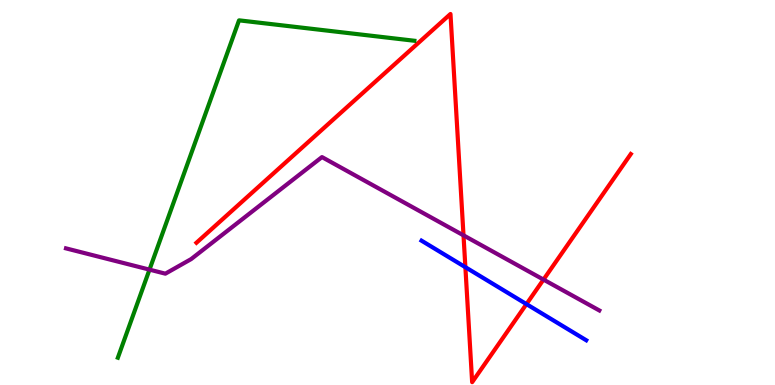[{'lines': ['blue', 'red'], 'intersections': [{'x': 6.0, 'y': 3.06}, {'x': 6.79, 'y': 2.1}]}, {'lines': ['green', 'red'], 'intersections': []}, {'lines': ['purple', 'red'], 'intersections': [{'x': 5.98, 'y': 3.89}, {'x': 7.01, 'y': 2.74}]}, {'lines': ['blue', 'green'], 'intersections': []}, {'lines': ['blue', 'purple'], 'intersections': []}, {'lines': ['green', 'purple'], 'intersections': [{'x': 1.93, 'y': 3.0}]}]